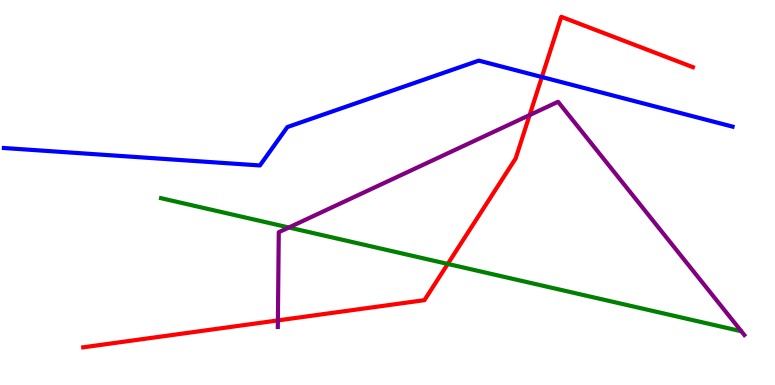[{'lines': ['blue', 'red'], 'intersections': [{'x': 6.99, 'y': 8.0}]}, {'lines': ['green', 'red'], 'intersections': [{'x': 5.78, 'y': 3.14}]}, {'lines': ['purple', 'red'], 'intersections': [{'x': 3.59, 'y': 1.68}, {'x': 6.83, 'y': 7.01}]}, {'lines': ['blue', 'green'], 'intersections': []}, {'lines': ['blue', 'purple'], 'intersections': []}, {'lines': ['green', 'purple'], 'intersections': [{'x': 3.73, 'y': 4.09}]}]